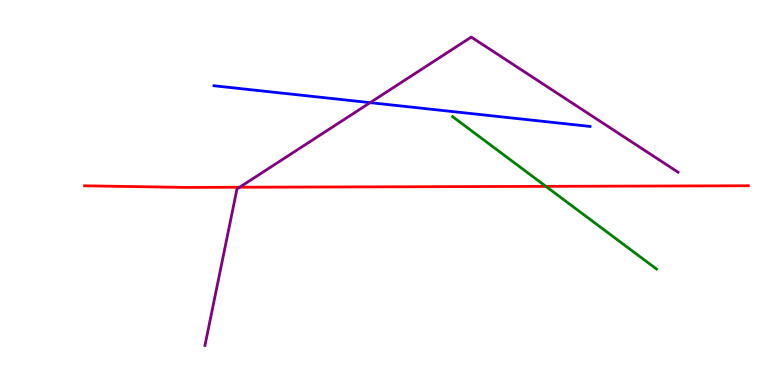[{'lines': ['blue', 'red'], 'intersections': []}, {'lines': ['green', 'red'], 'intersections': [{'x': 7.04, 'y': 5.16}]}, {'lines': ['purple', 'red'], 'intersections': [{'x': 3.09, 'y': 5.14}]}, {'lines': ['blue', 'green'], 'intersections': []}, {'lines': ['blue', 'purple'], 'intersections': [{'x': 4.78, 'y': 7.33}]}, {'lines': ['green', 'purple'], 'intersections': []}]